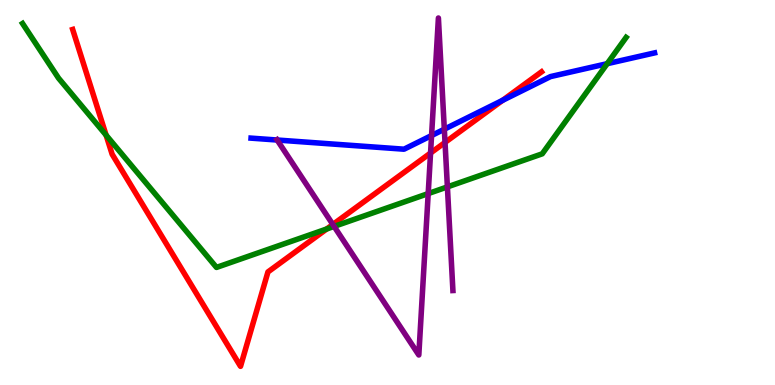[{'lines': ['blue', 'red'], 'intersections': [{'x': 6.48, 'y': 7.39}]}, {'lines': ['green', 'red'], 'intersections': [{'x': 1.37, 'y': 6.49}, {'x': 4.22, 'y': 4.05}]}, {'lines': ['purple', 'red'], 'intersections': [{'x': 4.29, 'y': 4.17}, {'x': 5.56, 'y': 6.03}, {'x': 5.74, 'y': 6.3}]}, {'lines': ['blue', 'green'], 'intersections': [{'x': 7.83, 'y': 8.35}]}, {'lines': ['blue', 'purple'], 'intersections': [{'x': 3.58, 'y': 6.36}, {'x': 5.57, 'y': 6.48}, {'x': 5.73, 'y': 6.64}]}, {'lines': ['green', 'purple'], 'intersections': [{'x': 4.31, 'y': 4.12}, {'x': 5.53, 'y': 4.97}, {'x': 5.77, 'y': 5.15}]}]